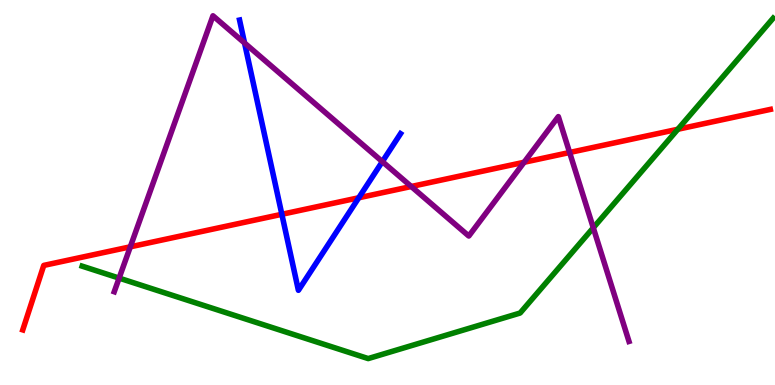[{'lines': ['blue', 'red'], 'intersections': [{'x': 3.64, 'y': 4.43}, {'x': 4.63, 'y': 4.86}]}, {'lines': ['green', 'red'], 'intersections': [{'x': 8.75, 'y': 6.64}]}, {'lines': ['purple', 'red'], 'intersections': [{'x': 1.68, 'y': 3.59}, {'x': 5.31, 'y': 5.16}, {'x': 6.76, 'y': 5.79}, {'x': 7.35, 'y': 6.04}]}, {'lines': ['blue', 'green'], 'intersections': []}, {'lines': ['blue', 'purple'], 'intersections': [{'x': 3.16, 'y': 8.88}, {'x': 4.93, 'y': 5.8}]}, {'lines': ['green', 'purple'], 'intersections': [{'x': 1.54, 'y': 2.78}, {'x': 7.66, 'y': 4.08}]}]